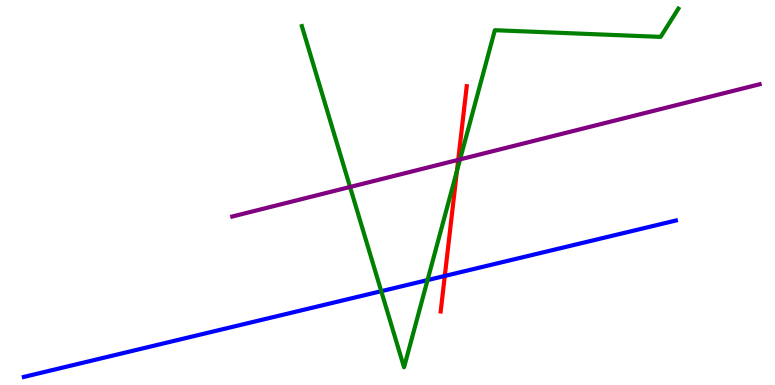[{'lines': ['blue', 'red'], 'intersections': [{'x': 5.74, 'y': 2.83}]}, {'lines': ['green', 'red'], 'intersections': [{'x': 5.9, 'y': 5.56}]}, {'lines': ['purple', 'red'], 'intersections': [{'x': 5.91, 'y': 5.85}]}, {'lines': ['blue', 'green'], 'intersections': [{'x': 4.92, 'y': 2.44}, {'x': 5.52, 'y': 2.73}]}, {'lines': ['blue', 'purple'], 'intersections': []}, {'lines': ['green', 'purple'], 'intersections': [{'x': 4.52, 'y': 5.14}, {'x': 5.94, 'y': 5.86}]}]